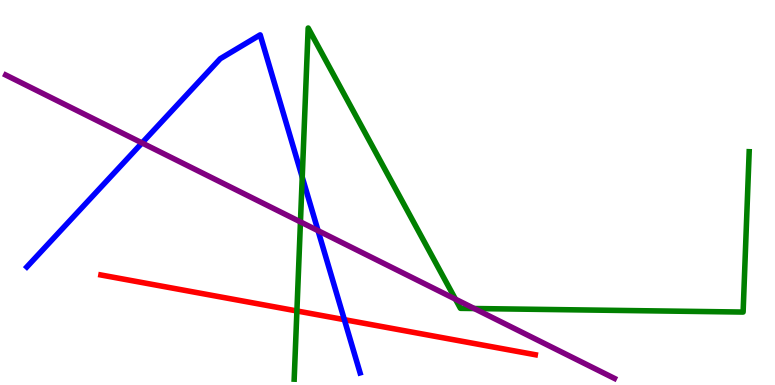[{'lines': ['blue', 'red'], 'intersections': [{'x': 4.44, 'y': 1.7}]}, {'lines': ['green', 'red'], 'intersections': [{'x': 3.83, 'y': 1.92}]}, {'lines': ['purple', 'red'], 'intersections': []}, {'lines': ['blue', 'green'], 'intersections': [{'x': 3.9, 'y': 5.4}]}, {'lines': ['blue', 'purple'], 'intersections': [{'x': 1.83, 'y': 6.29}, {'x': 4.1, 'y': 4.01}]}, {'lines': ['green', 'purple'], 'intersections': [{'x': 3.88, 'y': 4.24}, {'x': 5.88, 'y': 2.23}, {'x': 6.12, 'y': 1.99}]}]